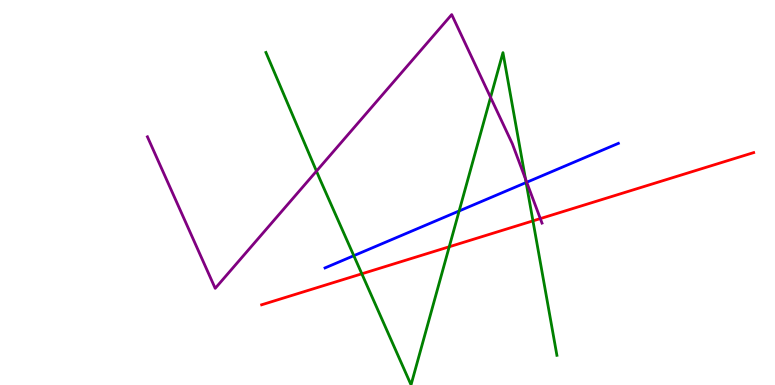[{'lines': ['blue', 'red'], 'intersections': []}, {'lines': ['green', 'red'], 'intersections': [{'x': 4.67, 'y': 2.89}, {'x': 5.8, 'y': 3.59}, {'x': 6.88, 'y': 4.26}]}, {'lines': ['purple', 'red'], 'intersections': [{'x': 6.97, 'y': 4.32}]}, {'lines': ['blue', 'green'], 'intersections': [{'x': 4.57, 'y': 3.36}, {'x': 5.92, 'y': 4.52}, {'x': 6.79, 'y': 5.26}]}, {'lines': ['blue', 'purple'], 'intersections': [{'x': 6.8, 'y': 5.27}]}, {'lines': ['green', 'purple'], 'intersections': [{'x': 4.08, 'y': 5.55}, {'x': 6.33, 'y': 7.47}, {'x': 6.78, 'y': 5.35}]}]